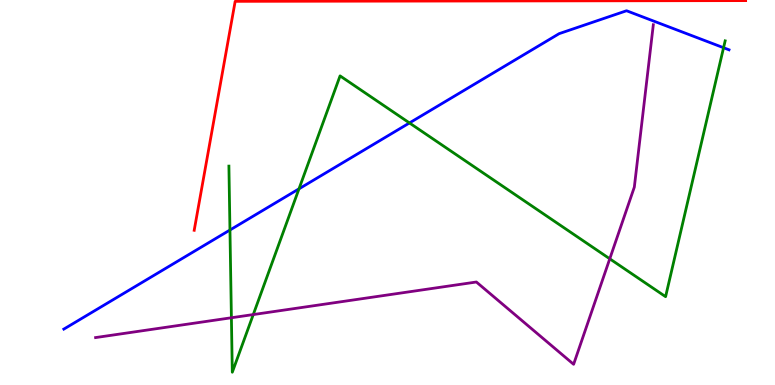[{'lines': ['blue', 'red'], 'intersections': []}, {'lines': ['green', 'red'], 'intersections': []}, {'lines': ['purple', 'red'], 'intersections': []}, {'lines': ['blue', 'green'], 'intersections': [{'x': 2.97, 'y': 4.03}, {'x': 3.86, 'y': 5.1}, {'x': 5.28, 'y': 6.81}, {'x': 9.34, 'y': 8.76}]}, {'lines': ['blue', 'purple'], 'intersections': []}, {'lines': ['green', 'purple'], 'intersections': [{'x': 2.99, 'y': 1.75}, {'x': 3.27, 'y': 1.83}, {'x': 7.87, 'y': 3.28}]}]